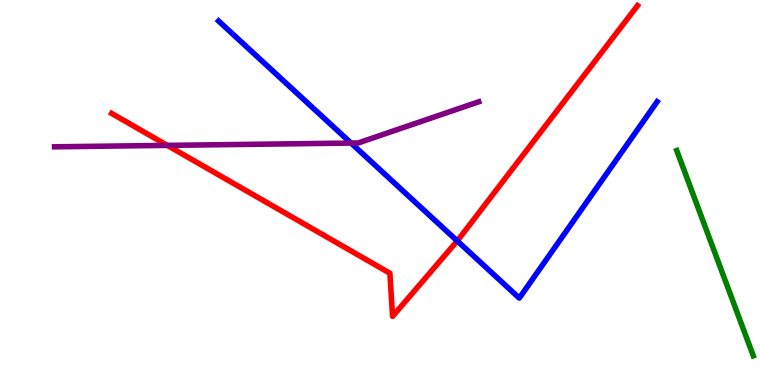[{'lines': ['blue', 'red'], 'intersections': [{'x': 5.9, 'y': 3.74}]}, {'lines': ['green', 'red'], 'intersections': []}, {'lines': ['purple', 'red'], 'intersections': [{'x': 2.16, 'y': 6.22}]}, {'lines': ['blue', 'green'], 'intersections': []}, {'lines': ['blue', 'purple'], 'intersections': [{'x': 4.53, 'y': 6.28}]}, {'lines': ['green', 'purple'], 'intersections': []}]